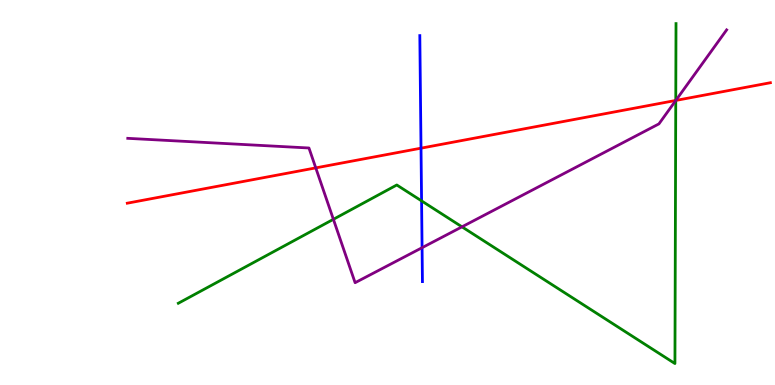[{'lines': ['blue', 'red'], 'intersections': [{'x': 5.43, 'y': 6.15}]}, {'lines': ['green', 'red'], 'intersections': [{'x': 8.72, 'y': 7.39}]}, {'lines': ['purple', 'red'], 'intersections': [{'x': 4.07, 'y': 5.64}, {'x': 8.72, 'y': 7.39}]}, {'lines': ['blue', 'green'], 'intersections': [{'x': 5.44, 'y': 4.78}]}, {'lines': ['blue', 'purple'], 'intersections': [{'x': 5.45, 'y': 3.57}]}, {'lines': ['green', 'purple'], 'intersections': [{'x': 4.3, 'y': 4.3}, {'x': 5.96, 'y': 4.11}, {'x': 8.72, 'y': 7.39}]}]